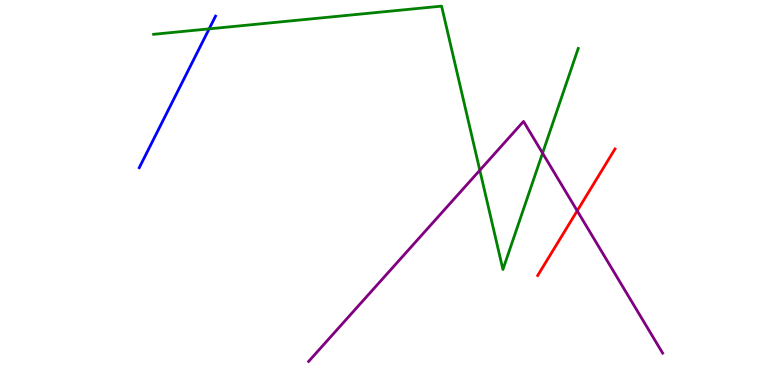[{'lines': ['blue', 'red'], 'intersections': []}, {'lines': ['green', 'red'], 'intersections': []}, {'lines': ['purple', 'red'], 'intersections': [{'x': 7.45, 'y': 4.52}]}, {'lines': ['blue', 'green'], 'intersections': [{'x': 2.7, 'y': 9.25}]}, {'lines': ['blue', 'purple'], 'intersections': []}, {'lines': ['green', 'purple'], 'intersections': [{'x': 6.19, 'y': 5.58}, {'x': 7.0, 'y': 6.02}]}]